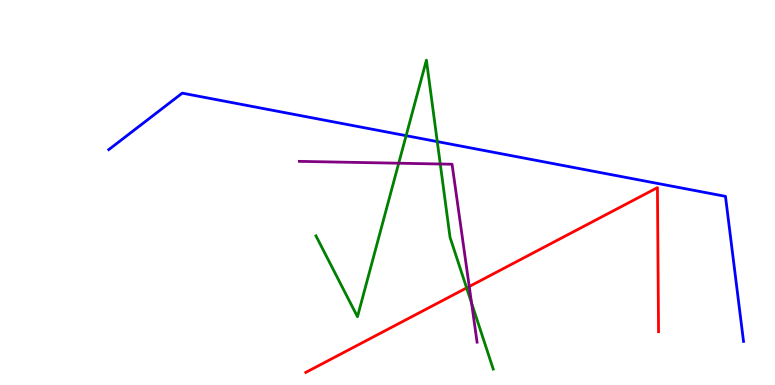[{'lines': ['blue', 'red'], 'intersections': []}, {'lines': ['green', 'red'], 'intersections': [{'x': 6.02, 'y': 2.52}]}, {'lines': ['purple', 'red'], 'intersections': [{'x': 6.05, 'y': 2.56}]}, {'lines': ['blue', 'green'], 'intersections': [{'x': 5.24, 'y': 6.48}, {'x': 5.64, 'y': 6.32}]}, {'lines': ['blue', 'purple'], 'intersections': []}, {'lines': ['green', 'purple'], 'intersections': [{'x': 5.14, 'y': 5.76}, {'x': 5.68, 'y': 5.74}, {'x': 6.08, 'y': 2.13}]}]